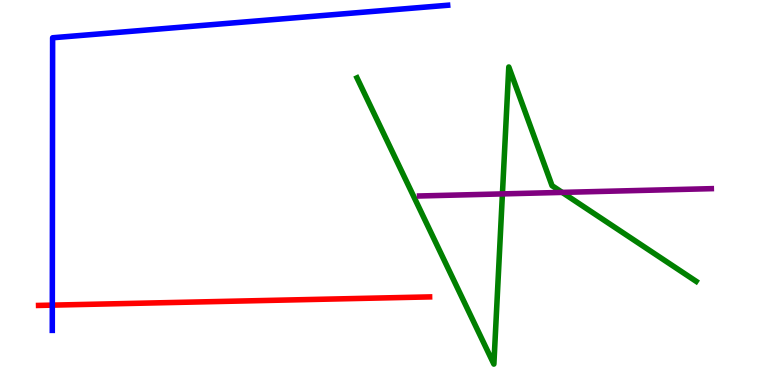[{'lines': ['blue', 'red'], 'intersections': [{'x': 0.675, 'y': 2.07}]}, {'lines': ['green', 'red'], 'intersections': []}, {'lines': ['purple', 'red'], 'intersections': []}, {'lines': ['blue', 'green'], 'intersections': []}, {'lines': ['blue', 'purple'], 'intersections': []}, {'lines': ['green', 'purple'], 'intersections': [{'x': 6.48, 'y': 4.96}, {'x': 7.25, 'y': 5.0}]}]